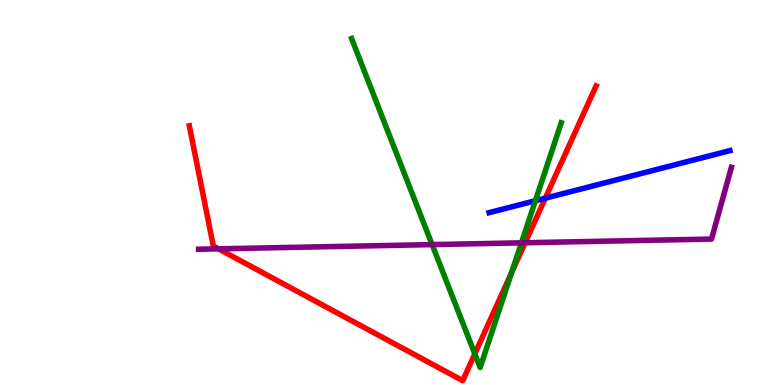[{'lines': ['blue', 'red'], 'intersections': [{'x': 7.04, 'y': 4.85}]}, {'lines': ['green', 'red'], 'intersections': [{'x': 6.13, 'y': 0.808}, {'x': 6.6, 'y': 2.92}]}, {'lines': ['purple', 'red'], 'intersections': [{'x': 2.82, 'y': 3.54}, {'x': 6.78, 'y': 3.69}]}, {'lines': ['blue', 'green'], 'intersections': [{'x': 6.91, 'y': 4.79}]}, {'lines': ['blue', 'purple'], 'intersections': []}, {'lines': ['green', 'purple'], 'intersections': [{'x': 5.58, 'y': 3.65}, {'x': 6.73, 'y': 3.69}]}]